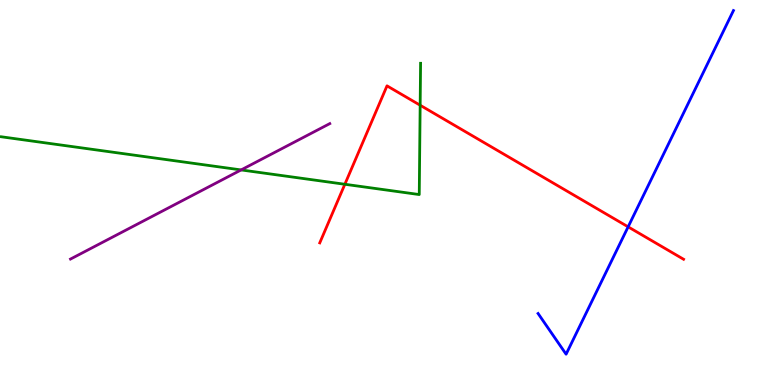[{'lines': ['blue', 'red'], 'intersections': [{'x': 8.1, 'y': 4.11}]}, {'lines': ['green', 'red'], 'intersections': [{'x': 4.45, 'y': 5.21}, {'x': 5.42, 'y': 7.27}]}, {'lines': ['purple', 'red'], 'intersections': []}, {'lines': ['blue', 'green'], 'intersections': []}, {'lines': ['blue', 'purple'], 'intersections': []}, {'lines': ['green', 'purple'], 'intersections': [{'x': 3.11, 'y': 5.59}]}]